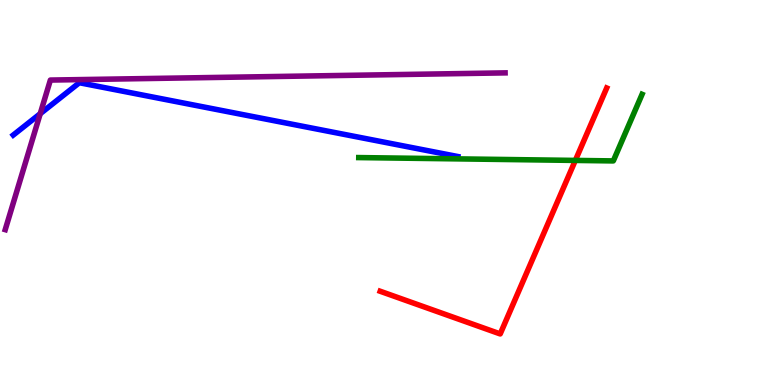[{'lines': ['blue', 'red'], 'intersections': []}, {'lines': ['green', 'red'], 'intersections': [{'x': 7.42, 'y': 5.83}]}, {'lines': ['purple', 'red'], 'intersections': []}, {'lines': ['blue', 'green'], 'intersections': []}, {'lines': ['blue', 'purple'], 'intersections': [{'x': 0.519, 'y': 7.05}]}, {'lines': ['green', 'purple'], 'intersections': []}]